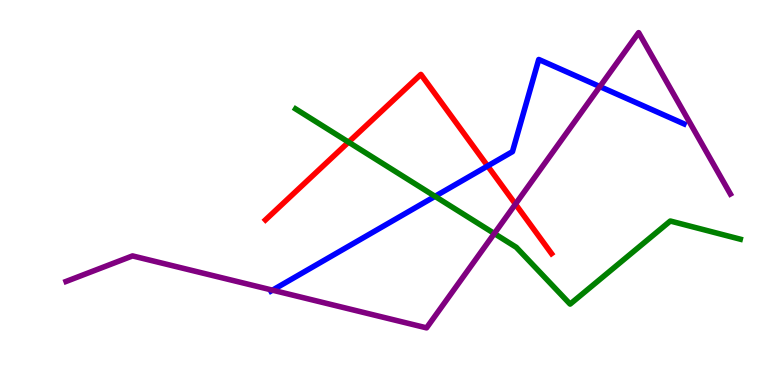[{'lines': ['blue', 'red'], 'intersections': [{'x': 6.29, 'y': 5.69}]}, {'lines': ['green', 'red'], 'intersections': [{'x': 4.5, 'y': 6.31}]}, {'lines': ['purple', 'red'], 'intersections': [{'x': 6.65, 'y': 4.7}]}, {'lines': ['blue', 'green'], 'intersections': [{'x': 5.61, 'y': 4.9}]}, {'lines': ['blue', 'purple'], 'intersections': [{'x': 3.52, 'y': 2.46}, {'x': 7.74, 'y': 7.75}]}, {'lines': ['green', 'purple'], 'intersections': [{'x': 6.38, 'y': 3.93}]}]